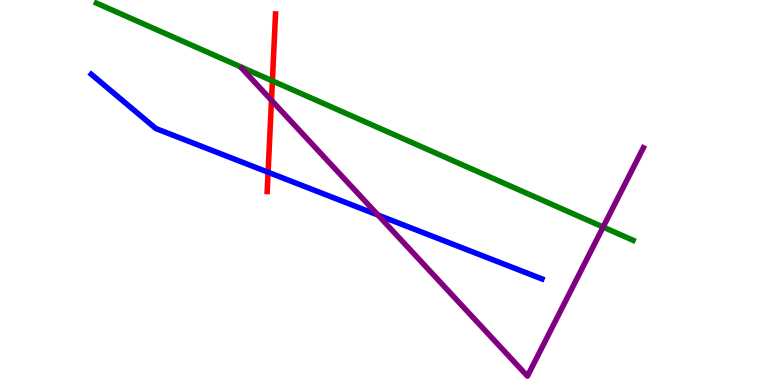[{'lines': ['blue', 'red'], 'intersections': [{'x': 3.46, 'y': 5.53}]}, {'lines': ['green', 'red'], 'intersections': [{'x': 3.51, 'y': 7.9}]}, {'lines': ['purple', 'red'], 'intersections': [{'x': 3.5, 'y': 7.4}]}, {'lines': ['blue', 'green'], 'intersections': []}, {'lines': ['blue', 'purple'], 'intersections': [{'x': 4.88, 'y': 4.41}]}, {'lines': ['green', 'purple'], 'intersections': [{'x': 7.78, 'y': 4.1}]}]